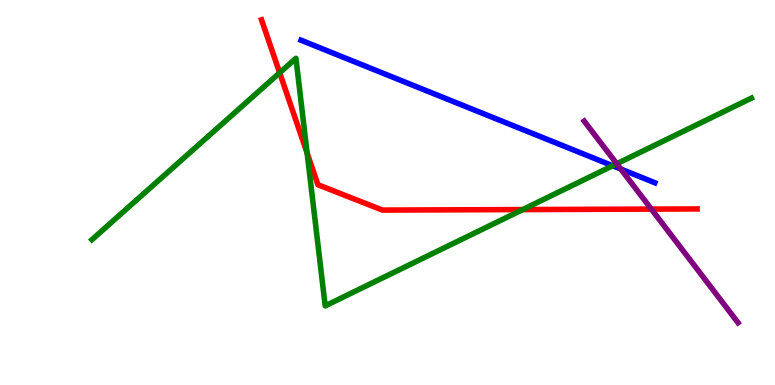[{'lines': ['blue', 'red'], 'intersections': []}, {'lines': ['green', 'red'], 'intersections': [{'x': 3.61, 'y': 8.11}, {'x': 3.96, 'y': 6.02}, {'x': 6.75, 'y': 4.56}]}, {'lines': ['purple', 'red'], 'intersections': [{'x': 8.4, 'y': 4.57}]}, {'lines': ['blue', 'green'], 'intersections': [{'x': 7.91, 'y': 5.69}]}, {'lines': ['blue', 'purple'], 'intersections': [{'x': 8.01, 'y': 5.61}]}, {'lines': ['green', 'purple'], 'intersections': [{'x': 7.96, 'y': 5.75}]}]